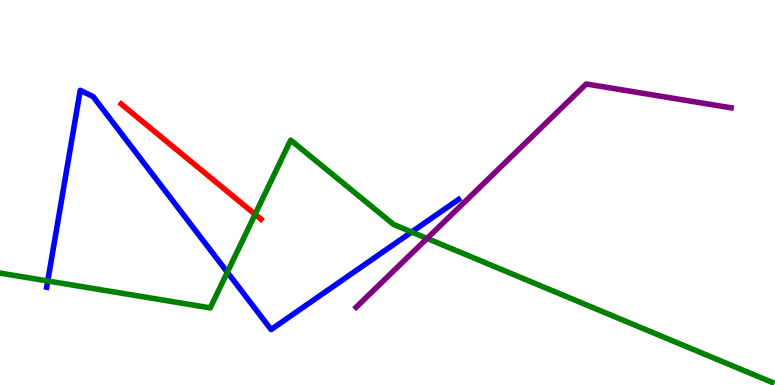[{'lines': ['blue', 'red'], 'intersections': []}, {'lines': ['green', 'red'], 'intersections': [{'x': 3.29, 'y': 4.43}]}, {'lines': ['purple', 'red'], 'intersections': []}, {'lines': ['blue', 'green'], 'intersections': [{'x': 0.616, 'y': 2.7}, {'x': 2.93, 'y': 2.93}, {'x': 5.31, 'y': 3.97}]}, {'lines': ['blue', 'purple'], 'intersections': []}, {'lines': ['green', 'purple'], 'intersections': [{'x': 5.51, 'y': 3.81}]}]